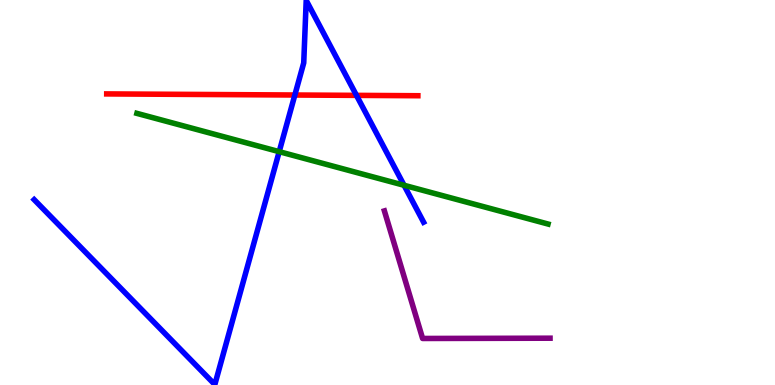[{'lines': ['blue', 'red'], 'intersections': [{'x': 3.8, 'y': 7.53}, {'x': 4.6, 'y': 7.52}]}, {'lines': ['green', 'red'], 'intersections': []}, {'lines': ['purple', 'red'], 'intersections': []}, {'lines': ['blue', 'green'], 'intersections': [{'x': 3.6, 'y': 6.06}, {'x': 5.21, 'y': 5.19}]}, {'lines': ['blue', 'purple'], 'intersections': []}, {'lines': ['green', 'purple'], 'intersections': []}]